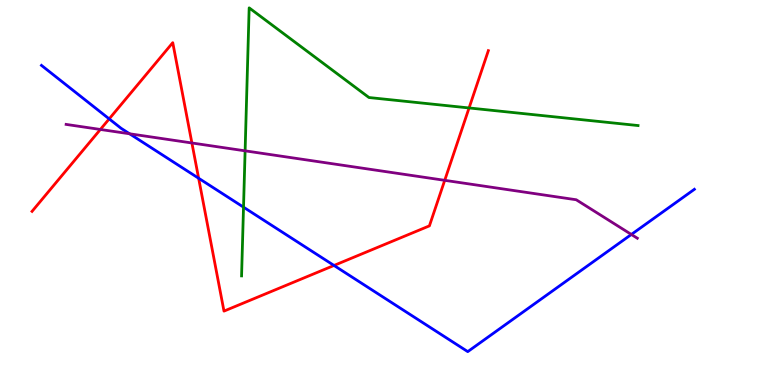[{'lines': ['blue', 'red'], 'intersections': [{'x': 1.41, 'y': 6.91}, {'x': 2.56, 'y': 5.37}, {'x': 4.31, 'y': 3.1}]}, {'lines': ['green', 'red'], 'intersections': [{'x': 6.05, 'y': 7.2}]}, {'lines': ['purple', 'red'], 'intersections': [{'x': 1.3, 'y': 6.64}, {'x': 2.48, 'y': 6.29}, {'x': 5.74, 'y': 5.32}]}, {'lines': ['blue', 'green'], 'intersections': [{'x': 3.14, 'y': 4.62}]}, {'lines': ['blue', 'purple'], 'intersections': [{'x': 1.67, 'y': 6.53}, {'x': 8.15, 'y': 3.91}]}, {'lines': ['green', 'purple'], 'intersections': [{'x': 3.16, 'y': 6.08}]}]